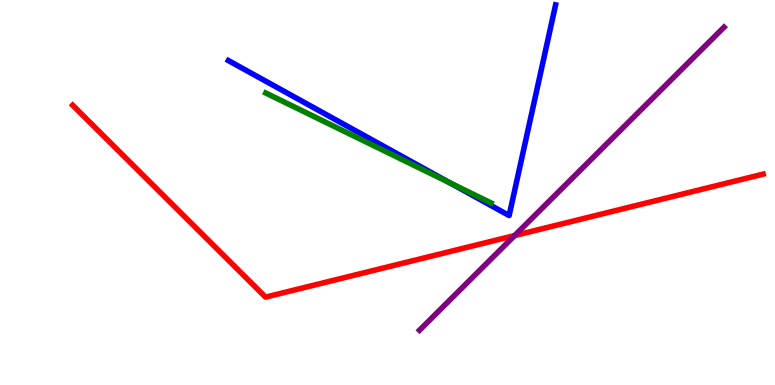[{'lines': ['blue', 'red'], 'intersections': []}, {'lines': ['green', 'red'], 'intersections': []}, {'lines': ['purple', 'red'], 'intersections': [{'x': 6.64, 'y': 3.88}]}, {'lines': ['blue', 'green'], 'intersections': [{'x': 5.81, 'y': 5.25}]}, {'lines': ['blue', 'purple'], 'intersections': []}, {'lines': ['green', 'purple'], 'intersections': []}]